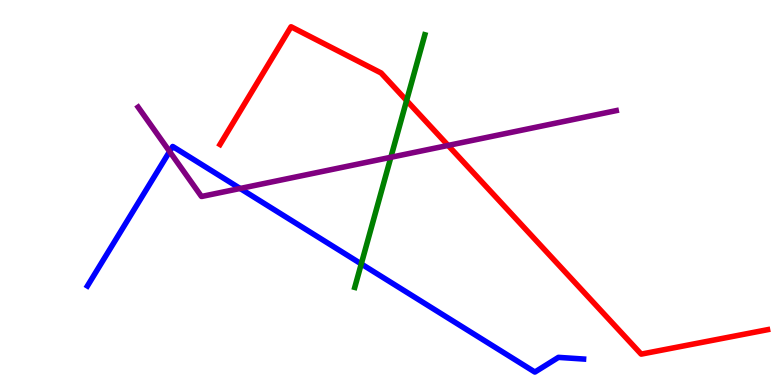[{'lines': ['blue', 'red'], 'intersections': []}, {'lines': ['green', 'red'], 'intersections': [{'x': 5.25, 'y': 7.39}]}, {'lines': ['purple', 'red'], 'intersections': [{'x': 5.78, 'y': 6.22}]}, {'lines': ['blue', 'green'], 'intersections': [{'x': 4.66, 'y': 3.14}]}, {'lines': ['blue', 'purple'], 'intersections': [{'x': 2.19, 'y': 6.06}, {'x': 3.1, 'y': 5.1}]}, {'lines': ['green', 'purple'], 'intersections': [{'x': 5.04, 'y': 5.91}]}]